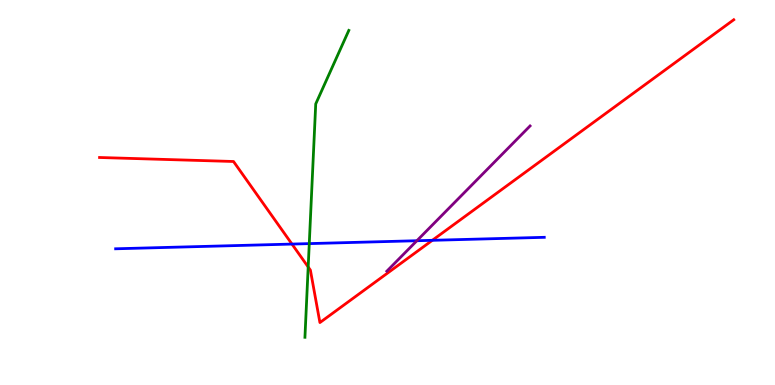[{'lines': ['blue', 'red'], 'intersections': [{'x': 3.77, 'y': 3.66}, {'x': 5.58, 'y': 3.76}]}, {'lines': ['green', 'red'], 'intersections': [{'x': 3.98, 'y': 3.07}]}, {'lines': ['purple', 'red'], 'intersections': []}, {'lines': ['blue', 'green'], 'intersections': [{'x': 3.99, 'y': 3.67}]}, {'lines': ['blue', 'purple'], 'intersections': [{'x': 5.38, 'y': 3.75}]}, {'lines': ['green', 'purple'], 'intersections': []}]